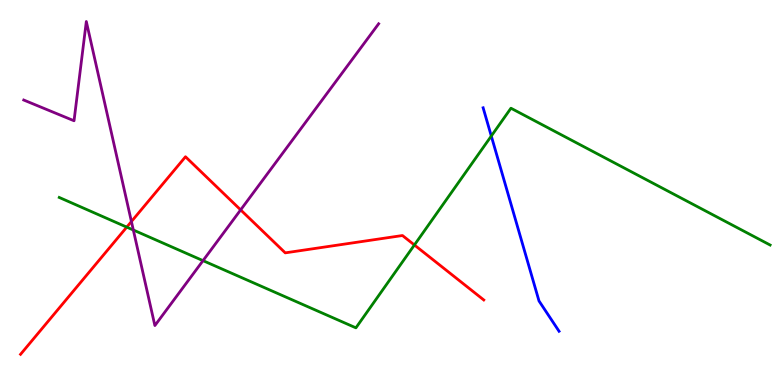[{'lines': ['blue', 'red'], 'intersections': []}, {'lines': ['green', 'red'], 'intersections': [{'x': 1.64, 'y': 4.1}, {'x': 5.35, 'y': 3.64}]}, {'lines': ['purple', 'red'], 'intersections': [{'x': 1.7, 'y': 4.25}, {'x': 3.11, 'y': 4.55}]}, {'lines': ['blue', 'green'], 'intersections': [{'x': 6.34, 'y': 6.47}]}, {'lines': ['blue', 'purple'], 'intersections': []}, {'lines': ['green', 'purple'], 'intersections': [{'x': 1.72, 'y': 4.03}, {'x': 2.62, 'y': 3.23}]}]